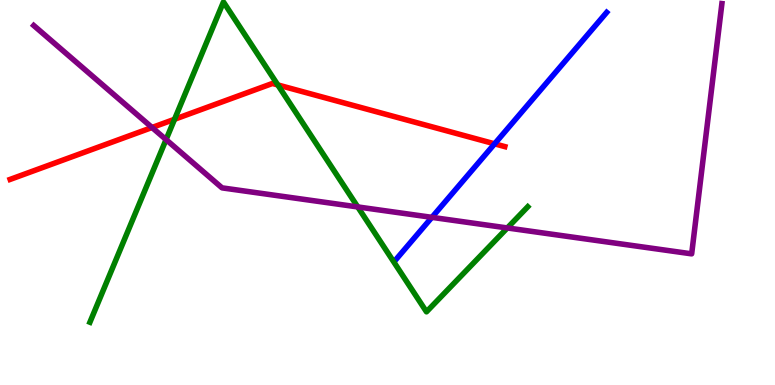[{'lines': ['blue', 'red'], 'intersections': [{'x': 6.38, 'y': 6.26}]}, {'lines': ['green', 'red'], 'intersections': [{'x': 2.25, 'y': 6.9}, {'x': 3.58, 'y': 7.79}]}, {'lines': ['purple', 'red'], 'intersections': [{'x': 1.96, 'y': 6.69}]}, {'lines': ['blue', 'green'], 'intersections': []}, {'lines': ['blue', 'purple'], 'intersections': [{'x': 5.57, 'y': 4.35}]}, {'lines': ['green', 'purple'], 'intersections': [{'x': 2.14, 'y': 6.37}, {'x': 4.62, 'y': 4.63}, {'x': 6.55, 'y': 4.08}]}]